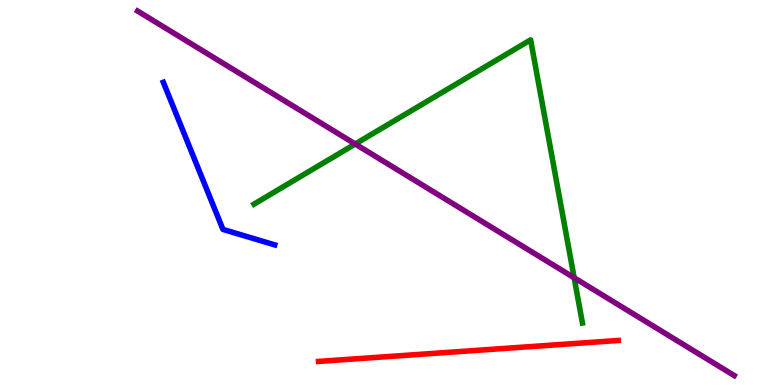[{'lines': ['blue', 'red'], 'intersections': []}, {'lines': ['green', 'red'], 'intersections': []}, {'lines': ['purple', 'red'], 'intersections': []}, {'lines': ['blue', 'green'], 'intersections': []}, {'lines': ['blue', 'purple'], 'intersections': []}, {'lines': ['green', 'purple'], 'intersections': [{'x': 4.58, 'y': 6.26}, {'x': 7.41, 'y': 2.79}]}]